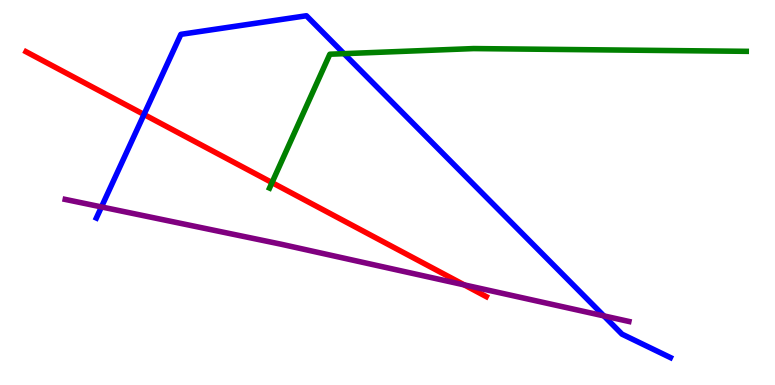[{'lines': ['blue', 'red'], 'intersections': [{'x': 1.86, 'y': 7.03}]}, {'lines': ['green', 'red'], 'intersections': [{'x': 3.51, 'y': 5.26}]}, {'lines': ['purple', 'red'], 'intersections': [{'x': 5.99, 'y': 2.6}]}, {'lines': ['blue', 'green'], 'intersections': [{'x': 4.44, 'y': 8.61}]}, {'lines': ['blue', 'purple'], 'intersections': [{'x': 1.31, 'y': 4.63}, {'x': 7.79, 'y': 1.79}]}, {'lines': ['green', 'purple'], 'intersections': []}]